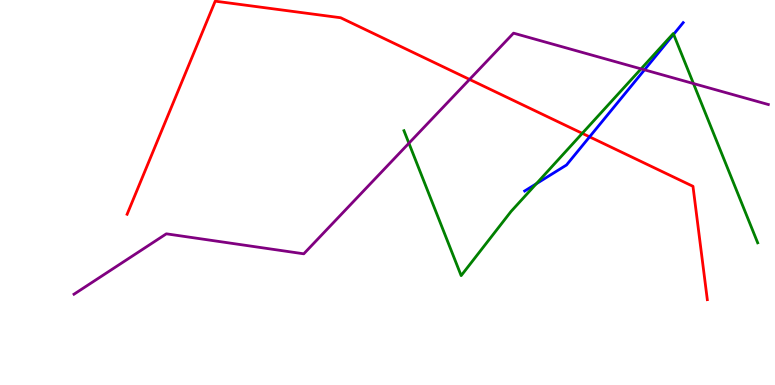[{'lines': ['blue', 'red'], 'intersections': [{'x': 7.61, 'y': 6.45}]}, {'lines': ['green', 'red'], 'intersections': [{'x': 7.51, 'y': 6.54}]}, {'lines': ['purple', 'red'], 'intersections': [{'x': 6.06, 'y': 7.94}]}, {'lines': ['blue', 'green'], 'intersections': [{'x': 6.92, 'y': 5.23}, {'x': 8.69, 'y': 9.11}]}, {'lines': ['blue', 'purple'], 'intersections': [{'x': 8.32, 'y': 8.19}]}, {'lines': ['green', 'purple'], 'intersections': [{'x': 5.28, 'y': 6.28}, {'x': 8.27, 'y': 8.21}, {'x': 8.95, 'y': 7.83}]}]